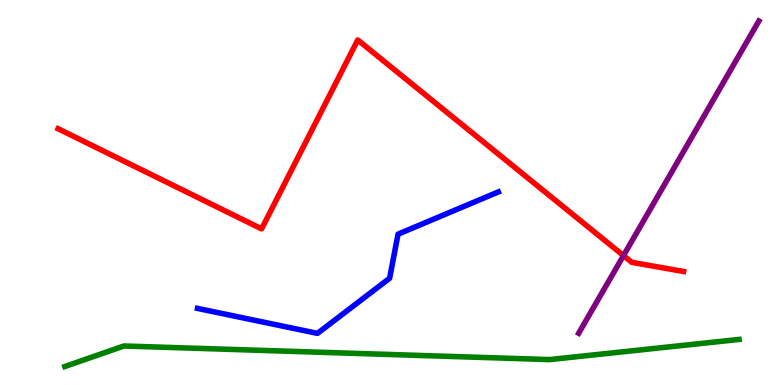[{'lines': ['blue', 'red'], 'intersections': []}, {'lines': ['green', 'red'], 'intersections': []}, {'lines': ['purple', 'red'], 'intersections': [{'x': 8.05, 'y': 3.36}]}, {'lines': ['blue', 'green'], 'intersections': []}, {'lines': ['blue', 'purple'], 'intersections': []}, {'lines': ['green', 'purple'], 'intersections': []}]